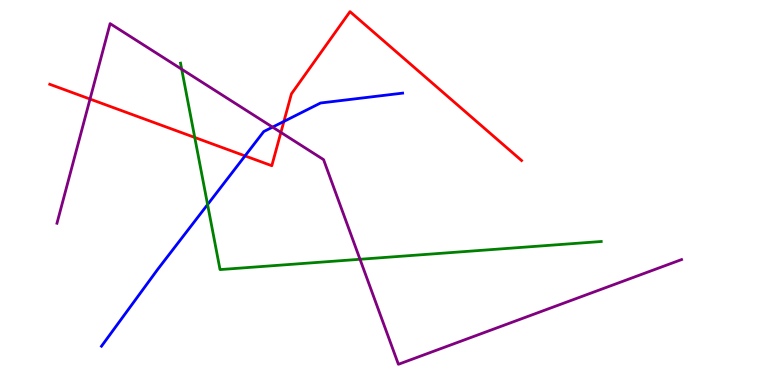[{'lines': ['blue', 'red'], 'intersections': [{'x': 3.16, 'y': 5.95}, {'x': 3.66, 'y': 6.85}]}, {'lines': ['green', 'red'], 'intersections': [{'x': 2.51, 'y': 6.43}]}, {'lines': ['purple', 'red'], 'intersections': [{'x': 1.16, 'y': 7.43}, {'x': 3.62, 'y': 6.56}]}, {'lines': ['blue', 'green'], 'intersections': [{'x': 2.68, 'y': 4.69}]}, {'lines': ['blue', 'purple'], 'intersections': [{'x': 3.52, 'y': 6.7}]}, {'lines': ['green', 'purple'], 'intersections': [{'x': 2.34, 'y': 8.2}, {'x': 4.65, 'y': 3.27}]}]